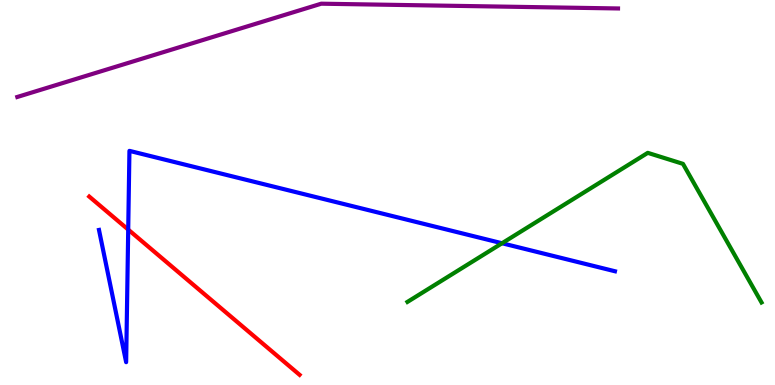[{'lines': ['blue', 'red'], 'intersections': [{'x': 1.65, 'y': 4.04}]}, {'lines': ['green', 'red'], 'intersections': []}, {'lines': ['purple', 'red'], 'intersections': []}, {'lines': ['blue', 'green'], 'intersections': [{'x': 6.48, 'y': 3.68}]}, {'lines': ['blue', 'purple'], 'intersections': []}, {'lines': ['green', 'purple'], 'intersections': []}]